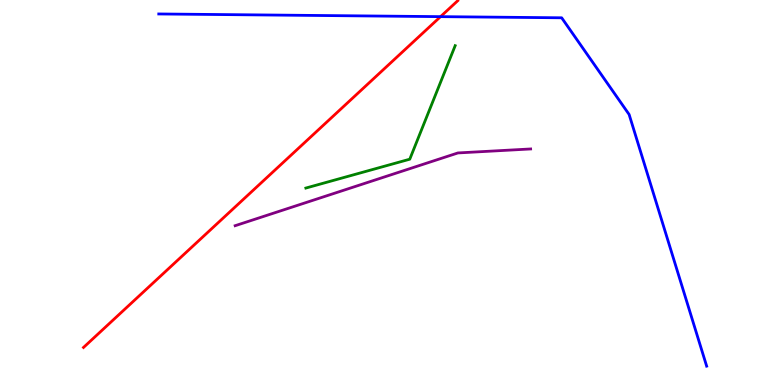[{'lines': ['blue', 'red'], 'intersections': [{'x': 5.68, 'y': 9.57}]}, {'lines': ['green', 'red'], 'intersections': []}, {'lines': ['purple', 'red'], 'intersections': []}, {'lines': ['blue', 'green'], 'intersections': []}, {'lines': ['blue', 'purple'], 'intersections': []}, {'lines': ['green', 'purple'], 'intersections': []}]